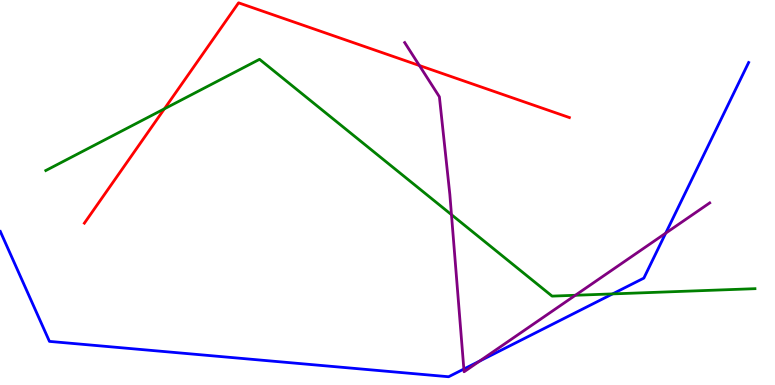[{'lines': ['blue', 'red'], 'intersections': []}, {'lines': ['green', 'red'], 'intersections': [{'x': 2.12, 'y': 7.17}]}, {'lines': ['purple', 'red'], 'intersections': [{'x': 5.41, 'y': 8.3}]}, {'lines': ['blue', 'green'], 'intersections': [{'x': 7.9, 'y': 2.37}]}, {'lines': ['blue', 'purple'], 'intersections': [{'x': 5.99, 'y': 0.414}, {'x': 6.19, 'y': 0.622}, {'x': 8.59, 'y': 3.94}]}, {'lines': ['green', 'purple'], 'intersections': [{'x': 5.83, 'y': 4.42}, {'x': 7.42, 'y': 2.33}]}]